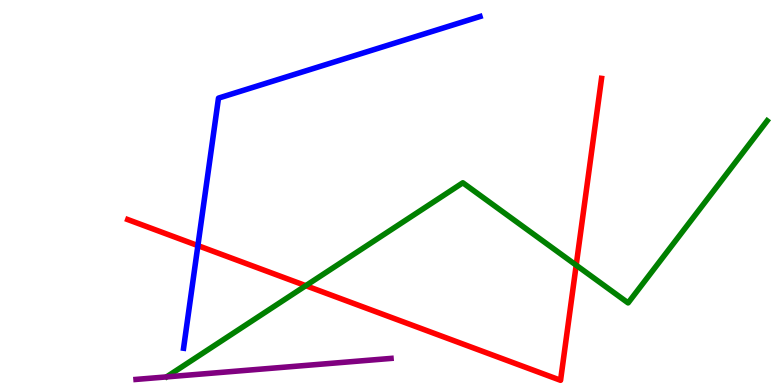[{'lines': ['blue', 'red'], 'intersections': [{'x': 2.55, 'y': 3.62}]}, {'lines': ['green', 'red'], 'intersections': [{'x': 3.95, 'y': 2.58}, {'x': 7.43, 'y': 3.11}]}, {'lines': ['purple', 'red'], 'intersections': []}, {'lines': ['blue', 'green'], 'intersections': []}, {'lines': ['blue', 'purple'], 'intersections': []}, {'lines': ['green', 'purple'], 'intersections': []}]